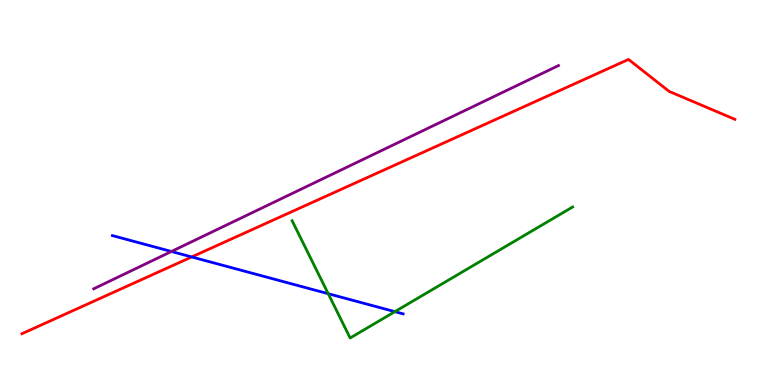[{'lines': ['blue', 'red'], 'intersections': [{'x': 2.47, 'y': 3.33}]}, {'lines': ['green', 'red'], 'intersections': []}, {'lines': ['purple', 'red'], 'intersections': []}, {'lines': ['blue', 'green'], 'intersections': [{'x': 4.24, 'y': 2.37}, {'x': 5.1, 'y': 1.91}]}, {'lines': ['blue', 'purple'], 'intersections': [{'x': 2.21, 'y': 3.47}]}, {'lines': ['green', 'purple'], 'intersections': []}]